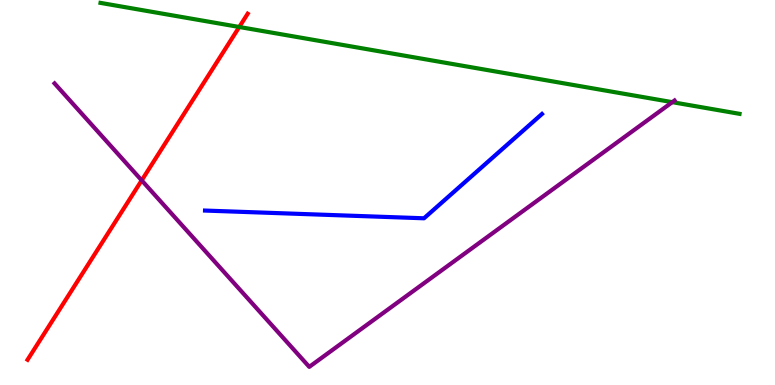[{'lines': ['blue', 'red'], 'intersections': []}, {'lines': ['green', 'red'], 'intersections': [{'x': 3.09, 'y': 9.3}]}, {'lines': ['purple', 'red'], 'intersections': [{'x': 1.83, 'y': 5.32}]}, {'lines': ['blue', 'green'], 'intersections': []}, {'lines': ['blue', 'purple'], 'intersections': []}, {'lines': ['green', 'purple'], 'intersections': [{'x': 8.67, 'y': 7.35}]}]